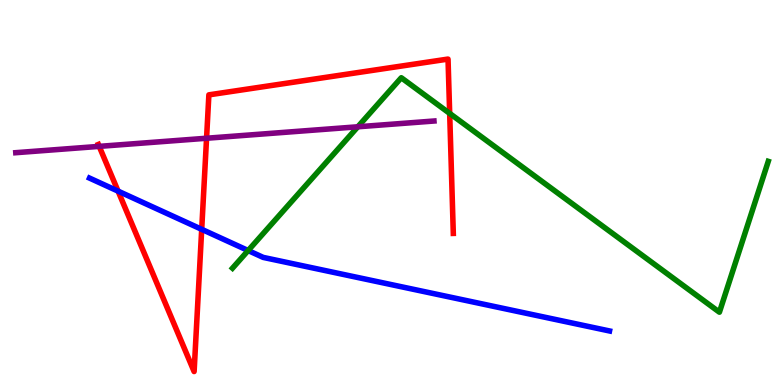[{'lines': ['blue', 'red'], 'intersections': [{'x': 1.52, 'y': 5.04}, {'x': 2.6, 'y': 4.04}]}, {'lines': ['green', 'red'], 'intersections': [{'x': 5.8, 'y': 7.05}]}, {'lines': ['purple', 'red'], 'intersections': [{'x': 1.28, 'y': 6.2}, {'x': 2.67, 'y': 6.41}]}, {'lines': ['blue', 'green'], 'intersections': [{'x': 3.2, 'y': 3.49}]}, {'lines': ['blue', 'purple'], 'intersections': []}, {'lines': ['green', 'purple'], 'intersections': [{'x': 4.62, 'y': 6.71}]}]